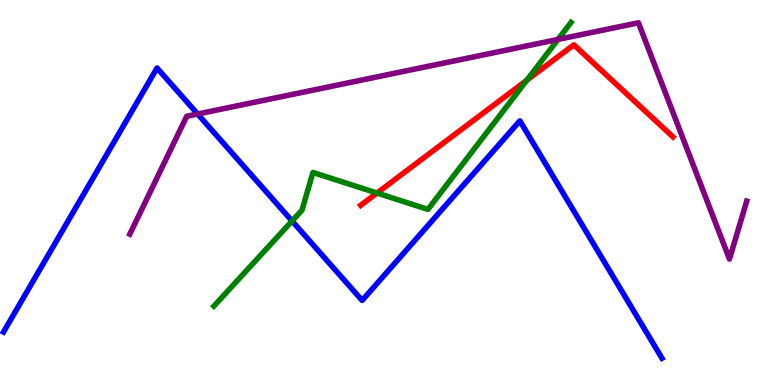[{'lines': ['blue', 'red'], 'intersections': []}, {'lines': ['green', 'red'], 'intersections': [{'x': 4.86, 'y': 4.99}, {'x': 6.8, 'y': 7.92}]}, {'lines': ['purple', 'red'], 'intersections': []}, {'lines': ['blue', 'green'], 'intersections': [{'x': 3.77, 'y': 4.26}]}, {'lines': ['blue', 'purple'], 'intersections': [{'x': 2.55, 'y': 7.04}]}, {'lines': ['green', 'purple'], 'intersections': [{'x': 7.2, 'y': 8.98}]}]